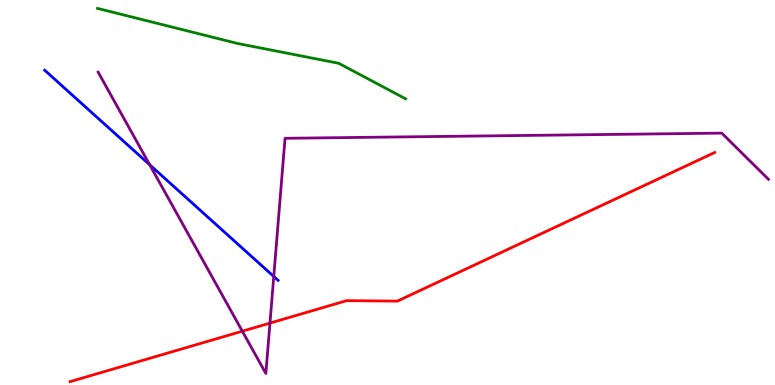[{'lines': ['blue', 'red'], 'intersections': []}, {'lines': ['green', 'red'], 'intersections': []}, {'lines': ['purple', 'red'], 'intersections': [{'x': 3.13, 'y': 1.4}, {'x': 3.48, 'y': 1.61}]}, {'lines': ['blue', 'green'], 'intersections': []}, {'lines': ['blue', 'purple'], 'intersections': [{'x': 1.93, 'y': 5.72}, {'x': 3.53, 'y': 2.82}]}, {'lines': ['green', 'purple'], 'intersections': []}]